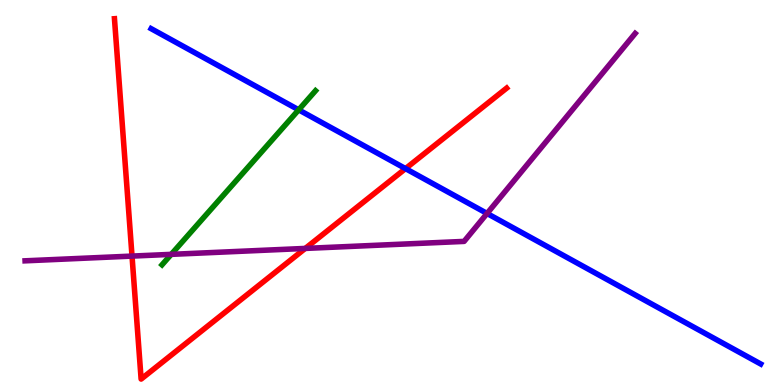[{'lines': ['blue', 'red'], 'intersections': [{'x': 5.23, 'y': 5.62}]}, {'lines': ['green', 'red'], 'intersections': []}, {'lines': ['purple', 'red'], 'intersections': [{'x': 1.7, 'y': 3.35}, {'x': 3.94, 'y': 3.55}]}, {'lines': ['blue', 'green'], 'intersections': [{'x': 3.85, 'y': 7.15}]}, {'lines': ['blue', 'purple'], 'intersections': [{'x': 6.28, 'y': 4.46}]}, {'lines': ['green', 'purple'], 'intersections': [{'x': 2.21, 'y': 3.39}]}]